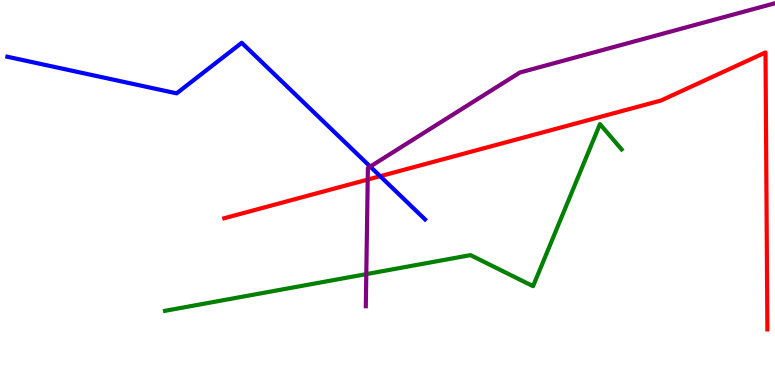[{'lines': ['blue', 'red'], 'intersections': [{'x': 4.91, 'y': 5.42}]}, {'lines': ['green', 'red'], 'intersections': []}, {'lines': ['purple', 'red'], 'intersections': [{'x': 4.74, 'y': 5.34}]}, {'lines': ['blue', 'green'], 'intersections': []}, {'lines': ['blue', 'purple'], 'intersections': [{'x': 4.78, 'y': 5.67}]}, {'lines': ['green', 'purple'], 'intersections': [{'x': 4.73, 'y': 2.88}]}]